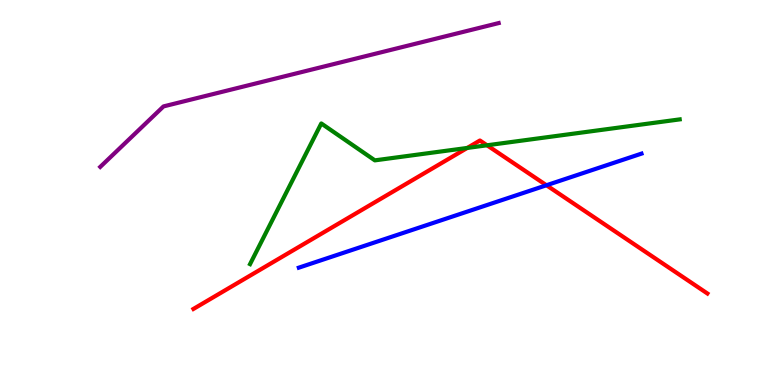[{'lines': ['blue', 'red'], 'intersections': [{'x': 7.05, 'y': 5.19}]}, {'lines': ['green', 'red'], 'intersections': [{'x': 6.03, 'y': 6.16}, {'x': 6.28, 'y': 6.23}]}, {'lines': ['purple', 'red'], 'intersections': []}, {'lines': ['blue', 'green'], 'intersections': []}, {'lines': ['blue', 'purple'], 'intersections': []}, {'lines': ['green', 'purple'], 'intersections': []}]